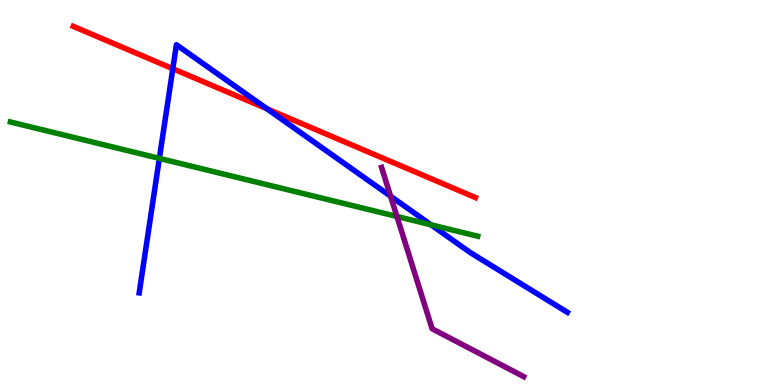[{'lines': ['blue', 'red'], 'intersections': [{'x': 2.23, 'y': 8.22}, {'x': 3.45, 'y': 7.17}]}, {'lines': ['green', 'red'], 'intersections': []}, {'lines': ['purple', 'red'], 'intersections': []}, {'lines': ['blue', 'green'], 'intersections': [{'x': 2.06, 'y': 5.89}, {'x': 5.56, 'y': 4.16}]}, {'lines': ['blue', 'purple'], 'intersections': [{'x': 5.04, 'y': 4.9}]}, {'lines': ['green', 'purple'], 'intersections': [{'x': 5.12, 'y': 4.38}]}]